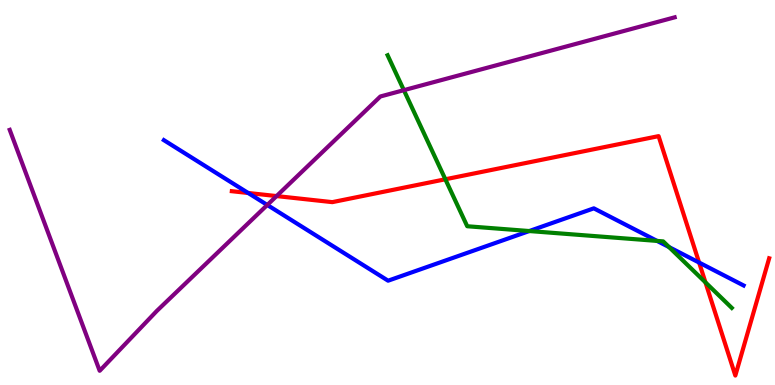[{'lines': ['blue', 'red'], 'intersections': [{'x': 3.2, 'y': 4.99}, {'x': 9.02, 'y': 3.18}]}, {'lines': ['green', 'red'], 'intersections': [{'x': 5.75, 'y': 5.34}, {'x': 9.1, 'y': 2.67}]}, {'lines': ['purple', 'red'], 'intersections': [{'x': 3.57, 'y': 4.91}]}, {'lines': ['blue', 'green'], 'intersections': [{'x': 6.83, 'y': 4.0}, {'x': 8.48, 'y': 3.74}, {'x': 8.63, 'y': 3.58}]}, {'lines': ['blue', 'purple'], 'intersections': [{'x': 3.45, 'y': 4.68}]}, {'lines': ['green', 'purple'], 'intersections': [{'x': 5.21, 'y': 7.66}]}]